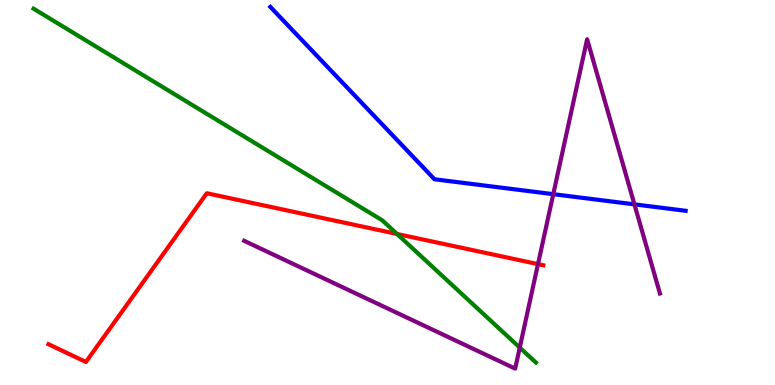[{'lines': ['blue', 'red'], 'intersections': []}, {'lines': ['green', 'red'], 'intersections': [{'x': 5.12, 'y': 3.92}]}, {'lines': ['purple', 'red'], 'intersections': [{'x': 6.94, 'y': 3.14}]}, {'lines': ['blue', 'green'], 'intersections': []}, {'lines': ['blue', 'purple'], 'intersections': [{'x': 7.14, 'y': 4.96}, {'x': 8.19, 'y': 4.69}]}, {'lines': ['green', 'purple'], 'intersections': [{'x': 6.71, 'y': 0.972}]}]